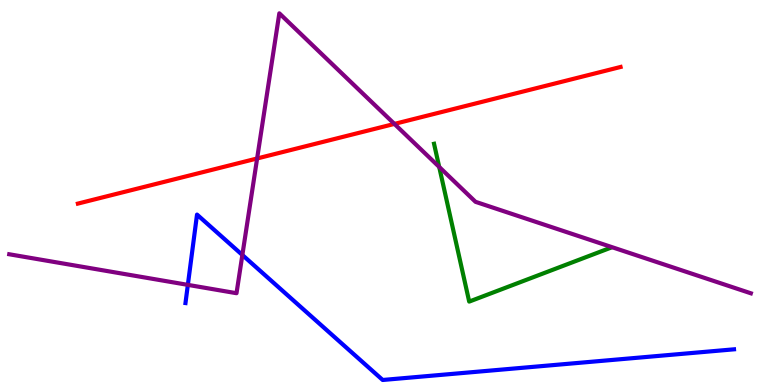[{'lines': ['blue', 'red'], 'intersections': []}, {'lines': ['green', 'red'], 'intersections': []}, {'lines': ['purple', 'red'], 'intersections': [{'x': 3.32, 'y': 5.88}, {'x': 5.09, 'y': 6.78}]}, {'lines': ['blue', 'green'], 'intersections': []}, {'lines': ['blue', 'purple'], 'intersections': [{'x': 2.42, 'y': 2.6}, {'x': 3.13, 'y': 3.38}]}, {'lines': ['green', 'purple'], 'intersections': [{'x': 5.67, 'y': 5.66}]}]